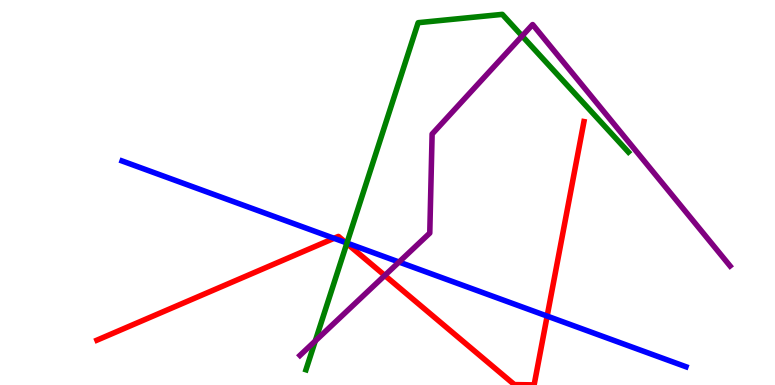[{'lines': ['blue', 'red'], 'intersections': [{'x': 4.31, 'y': 3.81}, {'x': 4.46, 'y': 3.7}, {'x': 7.06, 'y': 1.79}]}, {'lines': ['green', 'red'], 'intersections': [{'x': 4.47, 'y': 3.68}]}, {'lines': ['purple', 'red'], 'intersections': [{'x': 4.97, 'y': 2.85}]}, {'lines': ['blue', 'green'], 'intersections': [{'x': 4.48, 'y': 3.69}]}, {'lines': ['blue', 'purple'], 'intersections': [{'x': 5.15, 'y': 3.19}]}, {'lines': ['green', 'purple'], 'intersections': [{'x': 4.07, 'y': 1.14}, {'x': 6.74, 'y': 9.07}]}]